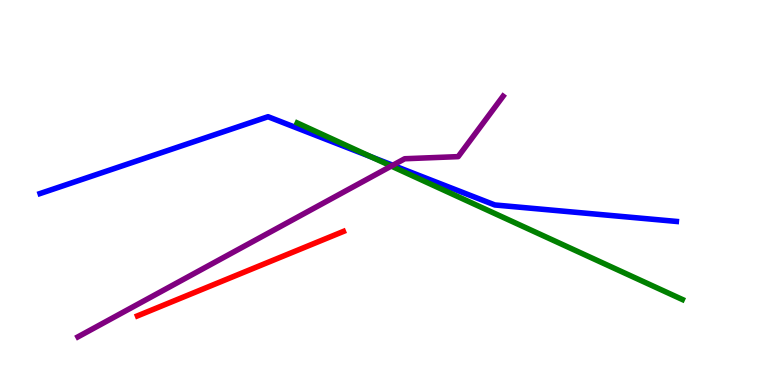[{'lines': ['blue', 'red'], 'intersections': []}, {'lines': ['green', 'red'], 'intersections': []}, {'lines': ['purple', 'red'], 'intersections': []}, {'lines': ['blue', 'green'], 'intersections': [{'x': 4.79, 'y': 5.93}]}, {'lines': ['blue', 'purple'], 'intersections': [{'x': 5.07, 'y': 5.71}]}, {'lines': ['green', 'purple'], 'intersections': [{'x': 5.05, 'y': 5.69}]}]